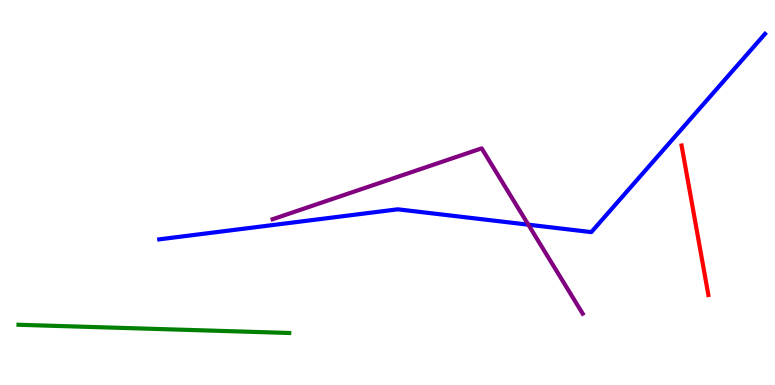[{'lines': ['blue', 'red'], 'intersections': []}, {'lines': ['green', 'red'], 'intersections': []}, {'lines': ['purple', 'red'], 'intersections': []}, {'lines': ['blue', 'green'], 'intersections': []}, {'lines': ['blue', 'purple'], 'intersections': [{'x': 6.82, 'y': 4.16}]}, {'lines': ['green', 'purple'], 'intersections': []}]